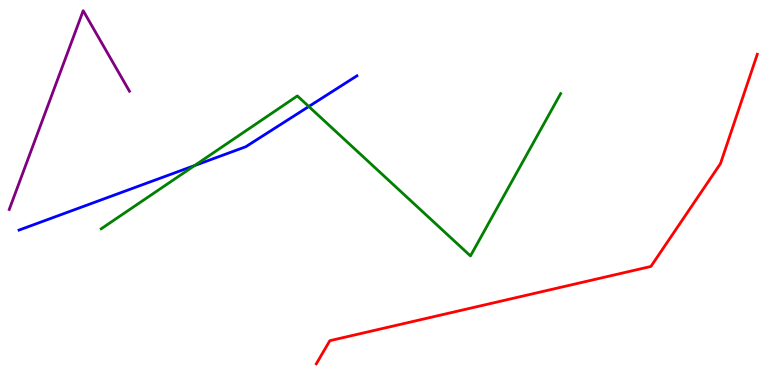[{'lines': ['blue', 'red'], 'intersections': []}, {'lines': ['green', 'red'], 'intersections': []}, {'lines': ['purple', 'red'], 'intersections': []}, {'lines': ['blue', 'green'], 'intersections': [{'x': 2.51, 'y': 5.7}, {'x': 3.98, 'y': 7.23}]}, {'lines': ['blue', 'purple'], 'intersections': []}, {'lines': ['green', 'purple'], 'intersections': []}]